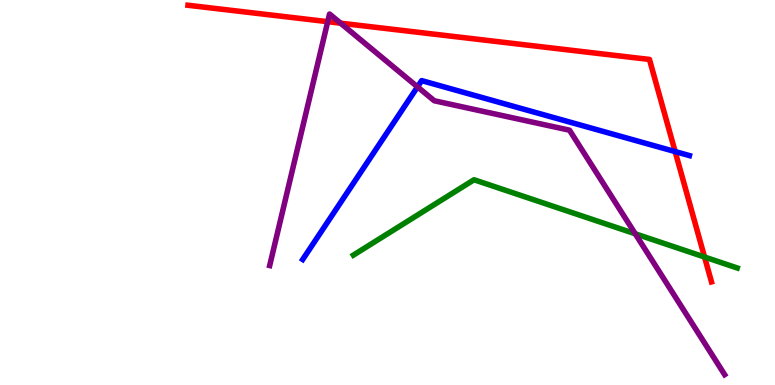[{'lines': ['blue', 'red'], 'intersections': [{'x': 8.71, 'y': 6.06}]}, {'lines': ['green', 'red'], 'intersections': [{'x': 9.09, 'y': 3.32}]}, {'lines': ['purple', 'red'], 'intersections': [{'x': 4.23, 'y': 9.44}, {'x': 4.39, 'y': 9.4}]}, {'lines': ['blue', 'green'], 'intersections': []}, {'lines': ['blue', 'purple'], 'intersections': [{'x': 5.39, 'y': 7.74}]}, {'lines': ['green', 'purple'], 'intersections': [{'x': 8.2, 'y': 3.93}]}]